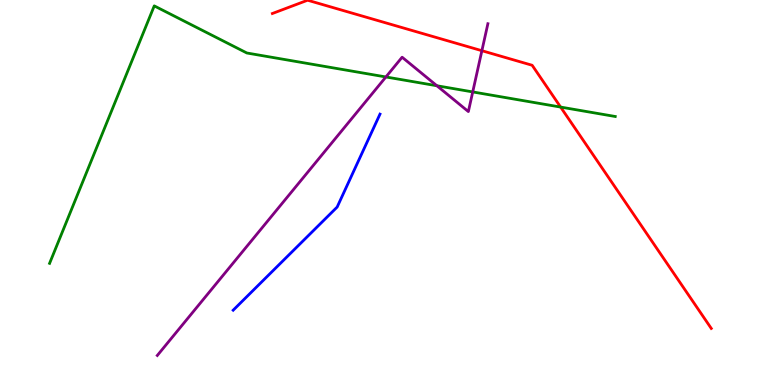[{'lines': ['blue', 'red'], 'intersections': []}, {'lines': ['green', 'red'], 'intersections': [{'x': 7.23, 'y': 7.22}]}, {'lines': ['purple', 'red'], 'intersections': [{'x': 6.22, 'y': 8.68}]}, {'lines': ['blue', 'green'], 'intersections': []}, {'lines': ['blue', 'purple'], 'intersections': []}, {'lines': ['green', 'purple'], 'intersections': [{'x': 4.98, 'y': 8.0}, {'x': 5.64, 'y': 7.77}, {'x': 6.1, 'y': 7.61}]}]